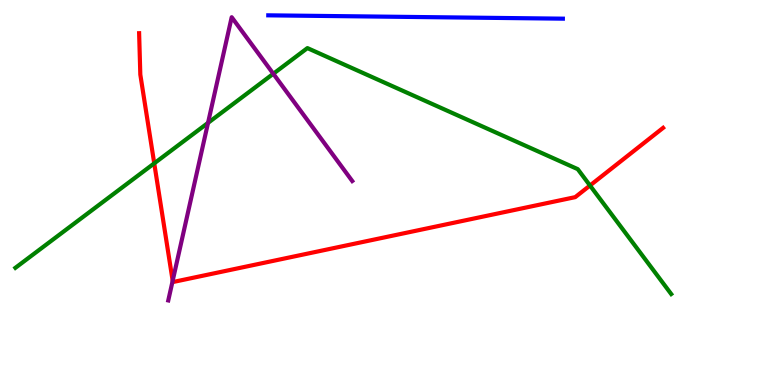[{'lines': ['blue', 'red'], 'intersections': []}, {'lines': ['green', 'red'], 'intersections': [{'x': 1.99, 'y': 5.76}, {'x': 7.61, 'y': 5.18}]}, {'lines': ['purple', 'red'], 'intersections': [{'x': 2.23, 'y': 2.71}]}, {'lines': ['blue', 'green'], 'intersections': []}, {'lines': ['blue', 'purple'], 'intersections': []}, {'lines': ['green', 'purple'], 'intersections': [{'x': 2.68, 'y': 6.81}, {'x': 3.53, 'y': 8.08}]}]